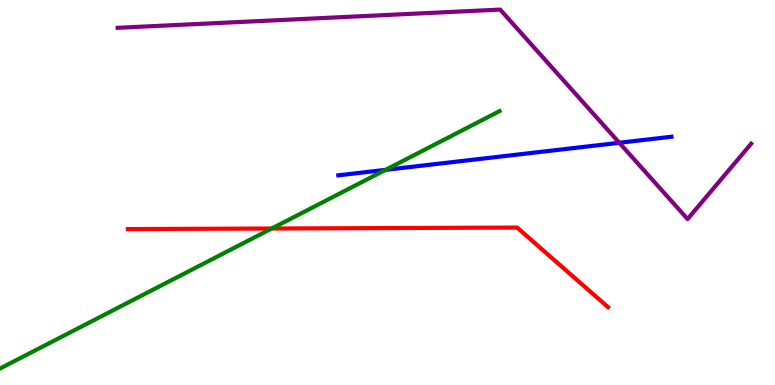[{'lines': ['blue', 'red'], 'intersections': []}, {'lines': ['green', 'red'], 'intersections': [{'x': 3.51, 'y': 4.06}]}, {'lines': ['purple', 'red'], 'intersections': []}, {'lines': ['blue', 'green'], 'intersections': [{'x': 4.98, 'y': 5.59}]}, {'lines': ['blue', 'purple'], 'intersections': [{'x': 7.99, 'y': 6.29}]}, {'lines': ['green', 'purple'], 'intersections': []}]